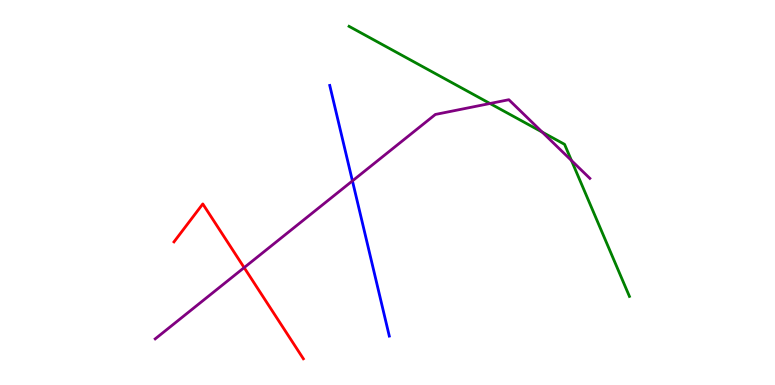[{'lines': ['blue', 'red'], 'intersections': []}, {'lines': ['green', 'red'], 'intersections': []}, {'lines': ['purple', 'red'], 'intersections': [{'x': 3.15, 'y': 3.05}]}, {'lines': ['blue', 'green'], 'intersections': []}, {'lines': ['blue', 'purple'], 'intersections': [{'x': 4.55, 'y': 5.3}]}, {'lines': ['green', 'purple'], 'intersections': [{'x': 6.32, 'y': 7.31}, {'x': 7.0, 'y': 6.57}, {'x': 7.37, 'y': 5.83}]}]